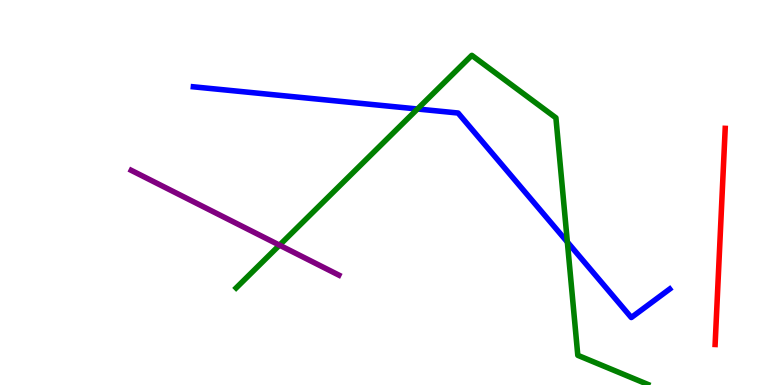[{'lines': ['blue', 'red'], 'intersections': []}, {'lines': ['green', 'red'], 'intersections': []}, {'lines': ['purple', 'red'], 'intersections': []}, {'lines': ['blue', 'green'], 'intersections': [{'x': 5.39, 'y': 7.17}, {'x': 7.32, 'y': 3.71}]}, {'lines': ['blue', 'purple'], 'intersections': []}, {'lines': ['green', 'purple'], 'intersections': [{'x': 3.61, 'y': 3.63}]}]